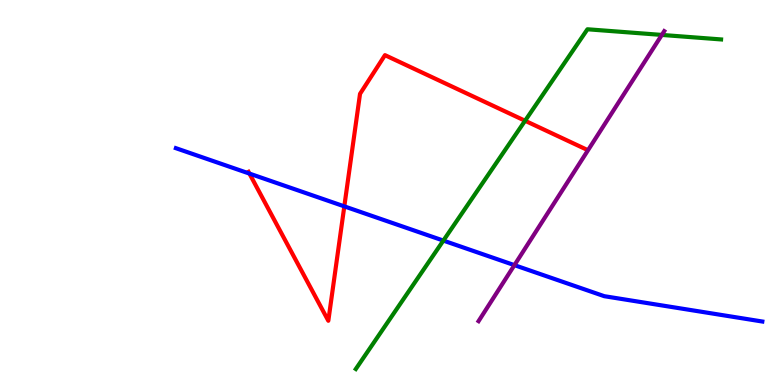[{'lines': ['blue', 'red'], 'intersections': [{'x': 3.22, 'y': 5.49}, {'x': 4.44, 'y': 4.64}]}, {'lines': ['green', 'red'], 'intersections': [{'x': 6.78, 'y': 6.86}]}, {'lines': ['purple', 'red'], 'intersections': []}, {'lines': ['blue', 'green'], 'intersections': [{'x': 5.72, 'y': 3.75}]}, {'lines': ['blue', 'purple'], 'intersections': [{'x': 6.64, 'y': 3.11}]}, {'lines': ['green', 'purple'], 'intersections': [{'x': 8.54, 'y': 9.09}]}]